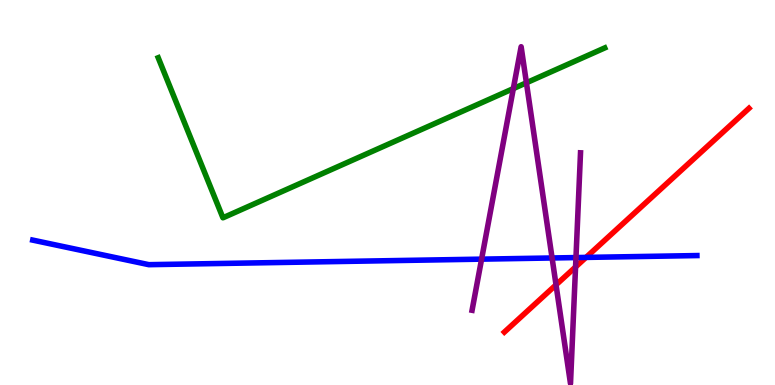[{'lines': ['blue', 'red'], 'intersections': [{'x': 7.56, 'y': 3.31}]}, {'lines': ['green', 'red'], 'intersections': []}, {'lines': ['purple', 'red'], 'intersections': [{'x': 7.17, 'y': 2.6}, {'x': 7.43, 'y': 3.07}]}, {'lines': ['blue', 'green'], 'intersections': []}, {'lines': ['blue', 'purple'], 'intersections': [{'x': 6.21, 'y': 3.27}, {'x': 7.12, 'y': 3.3}, {'x': 7.43, 'y': 3.31}]}, {'lines': ['green', 'purple'], 'intersections': [{'x': 6.62, 'y': 7.7}, {'x': 6.79, 'y': 7.85}]}]